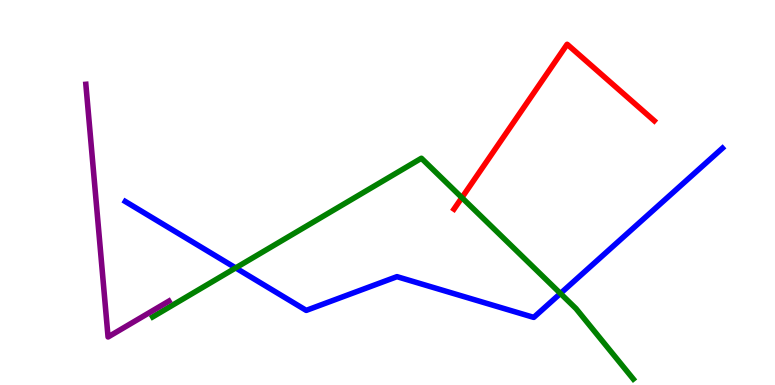[{'lines': ['blue', 'red'], 'intersections': []}, {'lines': ['green', 'red'], 'intersections': [{'x': 5.96, 'y': 4.87}]}, {'lines': ['purple', 'red'], 'intersections': []}, {'lines': ['blue', 'green'], 'intersections': [{'x': 3.04, 'y': 3.04}, {'x': 7.23, 'y': 2.38}]}, {'lines': ['blue', 'purple'], 'intersections': []}, {'lines': ['green', 'purple'], 'intersections': []}]